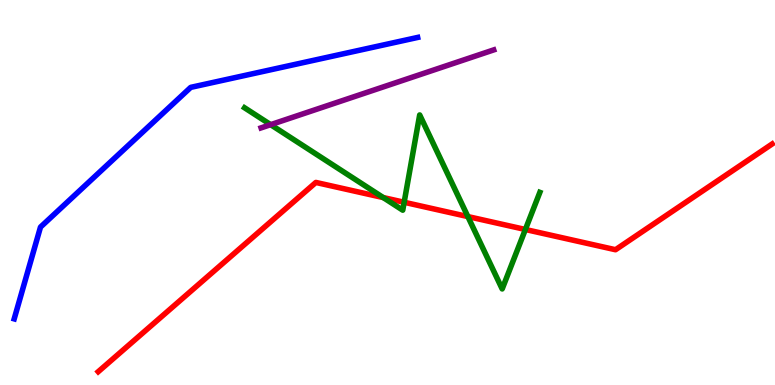[{'lines': ['blue', 'red'], 'intersections': []}, {'lines': ['green', 'red'], 'intersections': [{'x': 4.95, 'y': 4.87}, {'x': 5.22, 'y': 4.75}, {'x': 6.04, 'y': 4.37}, {'x': 6.78, 'y': 4.04}]}, {'lines': ['purple', 'red'], 'intersections': []}, {'lines': ['blue', 'green'], 'intersections': []}, {'lines': ['blue', 'purple'], 'intersections': []}, {'lines': ['green', 'purple'], 'intersections': [{'x': 3.49, 'y': 6.76}]}]